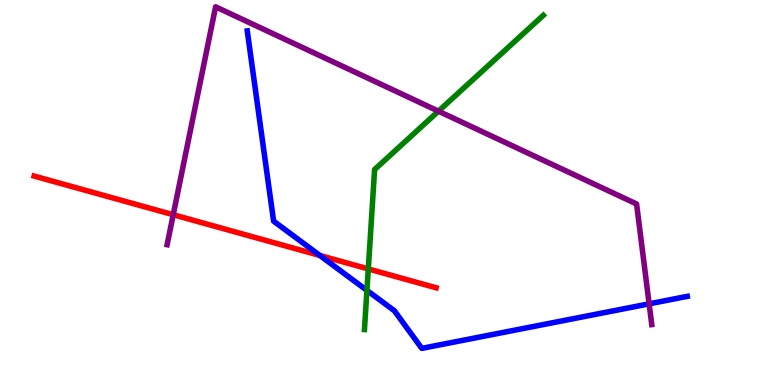[{'lines': ['blue', 'red'], 'intersections': [{'x': 4.13, 'y': 3.36}]}, {'lines': ['green', 'red'], 'intersections': [{'x': 4.75, 'y': 3.01}]}, {'lines': ['purple', 'red'], 'intersections': [{'x': 2.24, 'y': 4.42}]}, {'lines': ['blue', 'green'], 'intersections': [{'x': 4.73, 'y': 2.46}]}, {'lines': ['blue', 'purple'], 'intersections': [{'x': 8.38, 'y': 2.11}]}, {'lines': ['green', 'purple'], 'intersections': [{'x': 5.66, 'y': 7.11}]}]